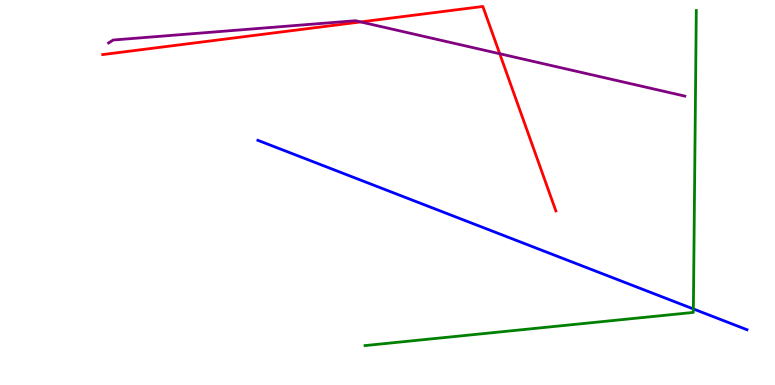[{'lines': ['blue', 'red'], 'intersections': []}, {'lines': ['green', 'red'], 'intersections': []}, {'lines': ['purple', 'red'], 'intersections': [{'x': 4.65, 'y': 9.43}, {'x': 6.45, 'y': 8.6}]}, {'lines': ['blue', 'green'], 'intersections': [{'x': 8.95, 'y': 1.98}]}, {'lines': ['blue', 'purple'], 'intersections': []}, {'lines': ['green', 'purple'], 'intersections': []}]